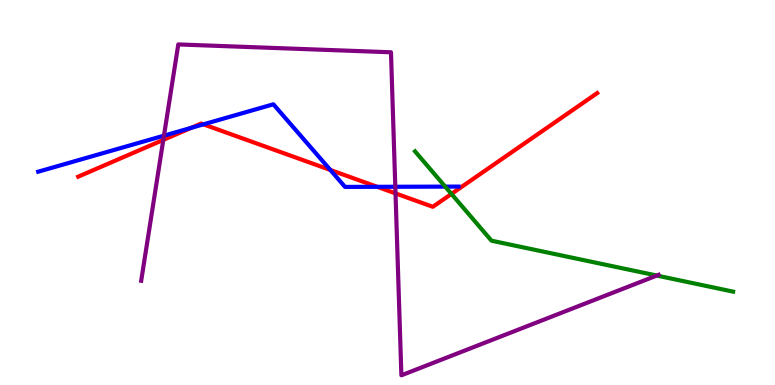[{'lines': ['blue', 'red'], 'intersections': [{'x': 2.47, 'y': 6.68}, {'x': 2.62, 'y': 6.77}, {'x': 4.26, 'y': 5.59}, {'x': 4.87, 'y': 5.15}]}, {'lines': ['green', 'red'], 'intersections': [{'x': 5.83, 'y': 4.96}]}, {'lines': ['purple', 'red'], 'intersections': [{'x': 2.11, 'y': 6.37}, {'x': 5.1, 'y': 4.98}]}, {'lines': ['blue', 'green'], 'intersections': [{'x': 5.74, 'y': 5.15}]}, {'lines': ['blue', 'purple'], 'intersections': [{'x': 2.12, 'y': 6.48}, {'x': 5.1, 'y': 5.15}]}, {'lines': ['green', 'purple'], 'intersections': [{'x': 8.47, 'y': 2.84}]}]